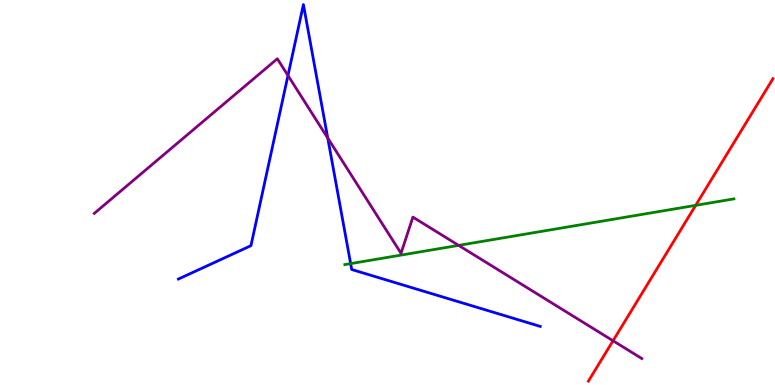[{'lines': ['blue', 'red'], 'intersections': []}, {'lines': ['green', 'red'], 'intersections': [{'x': 8.98, 'y': 4.67}]}, {'lines': ['purple', 'red'], 'intersections': [{'x': 7.91, 'y': 1.15}]}, {'lines': ['blue', 'green'], 'intersections': [{'x': 4.52, 'y': 3.15}]}, {'lines': ['blue', 'purple'], 'intersections': [{'x': 3.72, 'y': 8.04}, {'x': 4.23, 'y': 6.41}]}, {'lines': ['green', 'purple'], 'intersections': [{'x': 5.92, 'y': 3.63}]}]